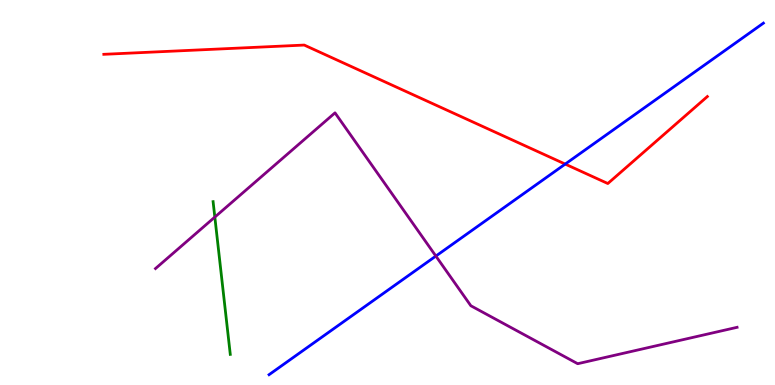[{'lines': ['blue', 'red'], 'intersections': [{'x': 7.29, 'y': 5.74}]}, {'lines': ['green', 'red'], 'intersections': []}, {'lines': ['purple', 'red'], 'intersections': []}, {'lines': ['blue', 'green'], 'intersections': []}, {'lines': ['blue', 'purple'], 'intersections': [{'x': 5.62, 'y': 3.35}]}, {'lines': ['green', 'purple'], 'intersections': [{'x': 2.77, 'y': 4.36}]}]